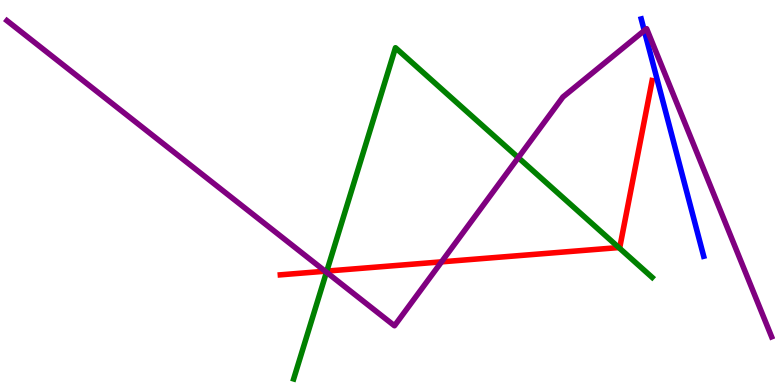[{'lines': ['blue', 'red'], 'intersections': []}, {'lines': ['green', 'red'], 'intersections': [{'x': 4.22, 'y': 2.96}, {'x': 7.98, 'y': 3.57}]}, {'lines': ['purple', 'red'], 'intersections': [{'x': 4.2, 'y': 2.96}, {'x': 5.7, 'y': 3.2}]}, {'lines': ['blue', 'green'], 'intersections': []}, {'lines': ['blue', 'purple'], 'intersections': [{'x': 8.31, 'y': 9.21}]}, {'lines': ['green', 'purple'], 'intersections': [{'x': 4.21, 'y': 2.93}, {'x': 6.69, 'y': 5.91}]}]